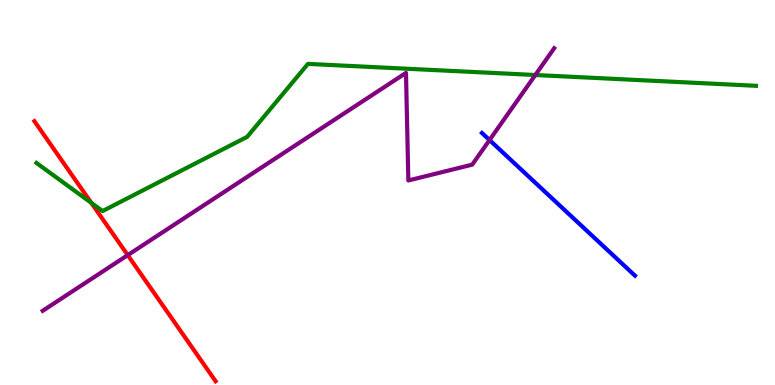[{'lines': ['blue', 'red'], 'intersections': []}, {'lines': ['green', 'red'], 'intersections': [{'x': 1.18, 'y': 4.73}]}, {'lines': ['purple', 'red'], 'intersections': [{'x': 1.65, 'y': 3.37}]}, {'lines': ['blue', 'green'], 'intersections': []}, {'lines': ['blue', 'purple'], 'intersections': [{'x': 6.32, 'y': 6.36}]}, {'lines': ['green', 'purple'], 'intersections': [{'x': 6.91, 'y': 8.05}]}]